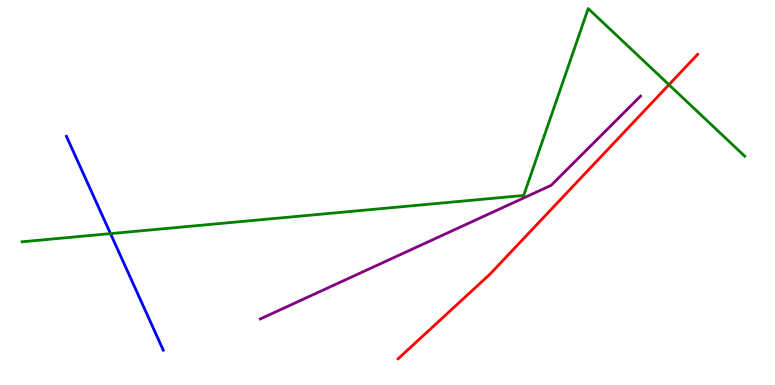[{'lines': ['blue', 'red'], 'intersections': []}, {'lines': ['green', 'red'], 'intersections': [{'x': 8.63, 'y': 7.8}]}, {'lines': ['purple', 'red'], 'intersections': []}, {'lines': ['blue', 'green'], 'intersections': [{'x': 1.43, 'y': 3.93}]}, {'lines': ['blue', 'purple'], 'intersections': []}, {'lines': ['green', 'purple'], 'intersections': []}]